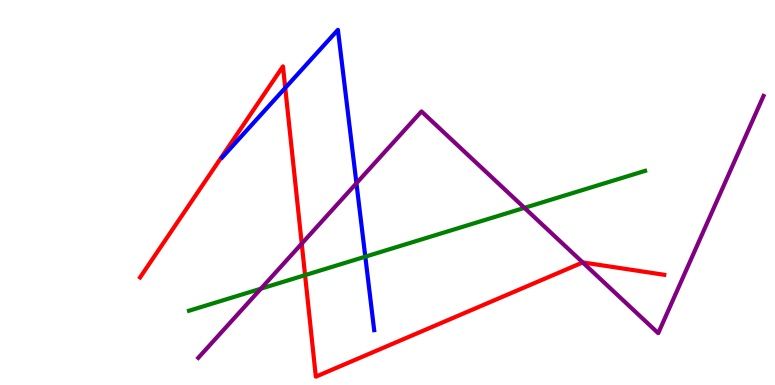[{'lines': ['blue', 'red'], 'intersections': [{'x': 3.68, 'y': 7.72}]}, {'lines': ['green', 'red'], 'intersections': [{'x': 3.94, 'y': 2.85}]}, {'lines': ['purple', 'red'], 'intersections': [{'x': 3.89, 'y': 3.67}, {'x': 7.52, 'y': 3.18}]}, {'lines': ['blue', 'green'], 'intersections': [{'x': 4.71, 'y': 3.33}]}, {'lines': ['blue', 'purple'], 'intersections': [{'x': 4.6, 'y': 5.24}]}, {'lines': ['green', 'purple'], 'intersections': [{'x': 3.37, 'y': 2.5}, {'x': 6.77, 'y': 4.6}]}]